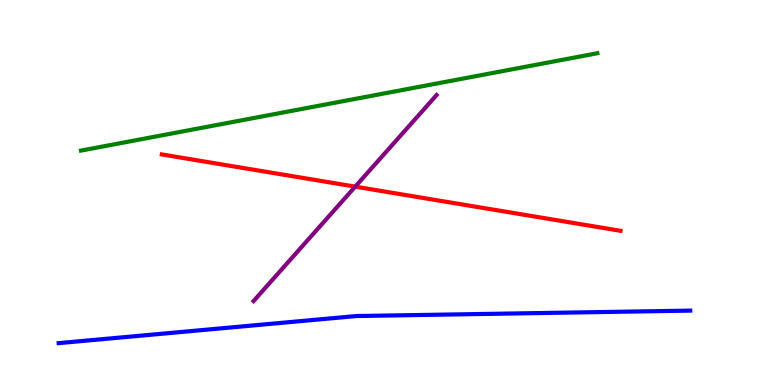[{'lines': ['blue', 'red'], 'intersections': []}, {'lines': ['green', 'red'], 'intersections': []}, {'lines': ['purple', 'red'], 'intersections': [{'x': 4.58, 'y': 5.15}]}, {'lines': ['blue', 'green'], 'intersections': []}, {'lines': ['blue', 'purple'], 'intersections': []}, {'lines': ['green', 'purple'], 'intersections': []}]